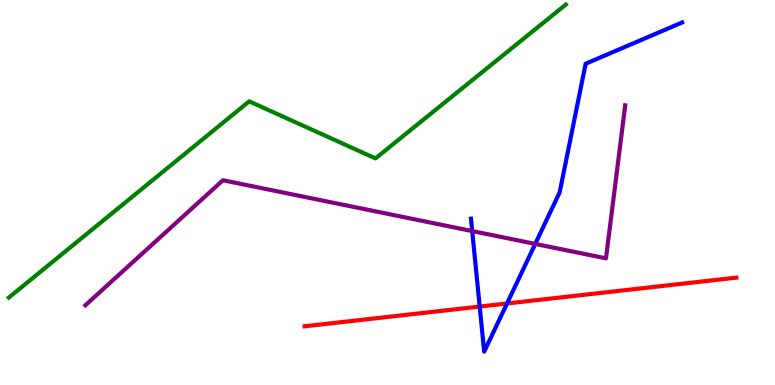[{'lines': ['blue', 'red'], 'intersections': [{'x': 6.19, 'y': 2.04}, {'x': 6.54, 'y': 2.12}]}, {'lines': ['green', 'red'], 'intersections': []}, {'lines': ['purple', 'red'], 'intersections': []}, {'lines': ['blue', 'green'], 'intersections': []}, {'lines': ['blue', 'purple'], 'intersections': [{'x': 6.09, 'y': 4.0}, {'x': 6.91, 'y': 3.66}]}, {'lines': ['green', 'purple'], 'intersections': []}]